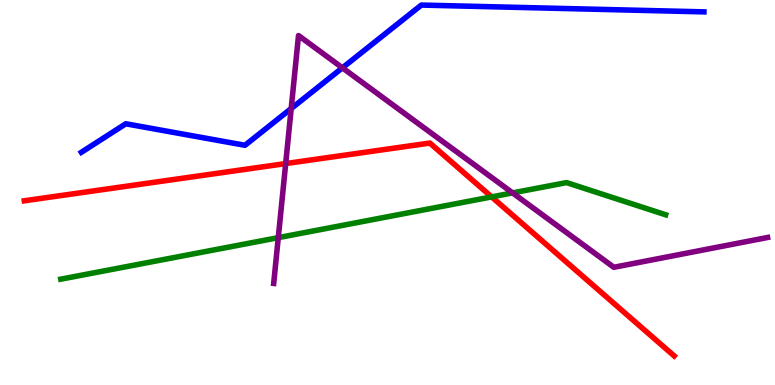[{'lines': ['blue', 'red'], 'intersections': []}, {'lines': ['green', 'red'], 'intersections': [{'x': 6.34, 'y': 4.89}]}, {'lines': ['purple', 'red'], 'intersections': [{'x': 3.69, 'y': 5.75}]}, {'lines': ['blue', 'green'], 'intersections': []}, {'lines': ['blue', 'purple'], 'intersections': [{'x': 3.76, 'y': 7.18}, {'x': 4.42, 'y': 8.24}]}, {'lines': ['green', 'purple'], 'intersections': [{'x': 3.59, 'y': 3.83}, {'x': 6.61, 'y': 4.99}]}]